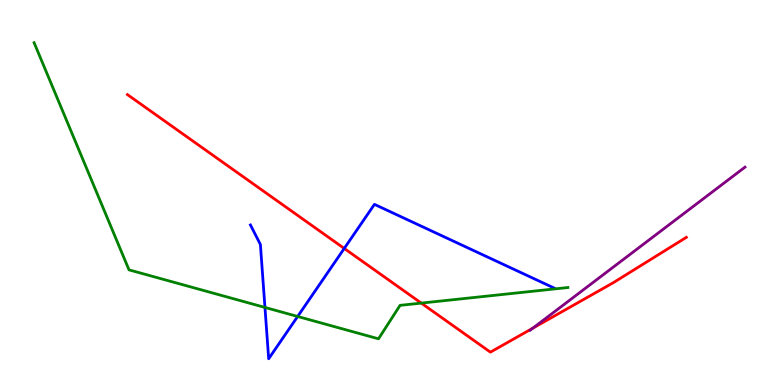[{'lines': ['blue', 'red'], 'intersections': [{'x': 4.44, 'y': 3.55}]}, {'lines': ['green', 'red'], 'intersections': [{'x': 5.44, 'y': 2.13}]}, {'lines': ['purple', 'red'], 'intersections': [{'x': 6.87, 'y': 1.48}]}, {'lines': ['blue', 'green'], 'intersections': [{'x': 3.42, 'y': 2.01}, {'x': 3.84, 'y': 1.78}]}, {'lines': ['blue', 'purple'], 'intersections': []}, {'lines': ['green', 'purple'], 'intersections': []}]